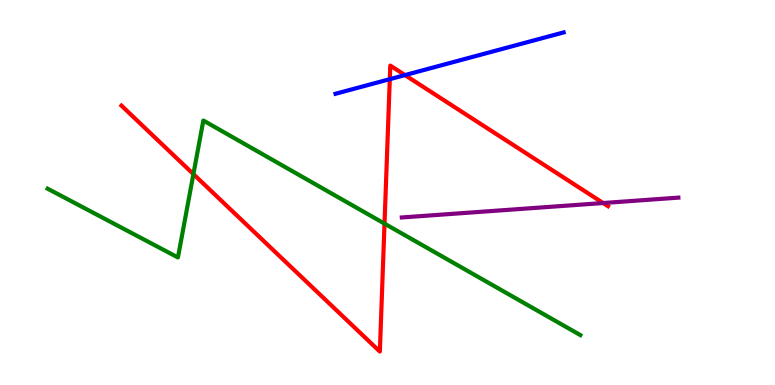[{'lines': ['blue', 'red'], 'intersections': [{'x': 5.03, 'y': 7.94}, {'x': 5.23, 'y': 8.05}]}, {'lines': ['green', 'red'], 'intersections': [{'x': 2.5, 'y': 5.48}, {'x': 4.96, 'y': 4.19}]}, {'lines': ['purple', 'red'], 'intersections': [{'x': 7.78, 'y': 4.73}]}, {'lines': ['blue', 'green'], 'intersections': []}, {'lines': ['blue', 'purple'], 'intersections': []}, {'lines': ['green', 'purple'], 'intersections': []}]